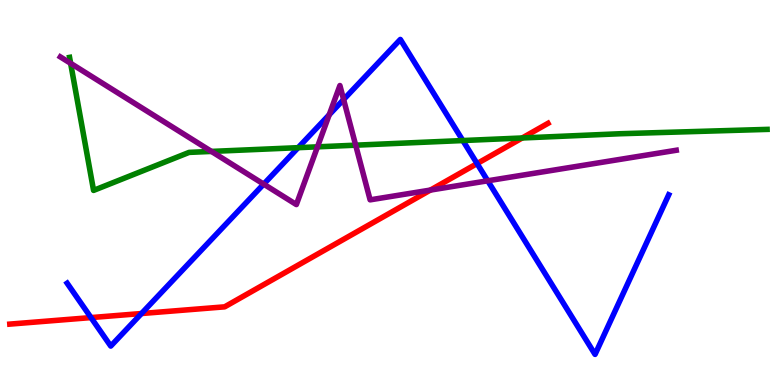[{'lines': ['blue', 'red'], 'intersections': [{'x': 1.17, 'y': 1.75}, {'x': 1.83, 'y': 1.86}, {'x': 6.16, 'y': 5.75}]}, {'lines': ['green', 'red'], 'intersections': [{'x': 6.74, 'y': 6.42}]}, {'lines': ['purple', 'red'], 'intersections': [{'x': 5.55, 'y': 5.06}]}, {'lines': ['blue', 'green'], 'intersections': [{'x': 3.85, 'y': 6.16}, {'x': 5.97, 'y': 6.35}]}, {'lines': ['blue', 'purple'], 'intersections': [{'x': 3.4, 'y': 5.22}, {'x': 4.25, 'y': 7.02}, {'x': 4.43, 'y': 7.42}, {'x': 6.29, 'y': 5.3}]}, {'lines': ['green', 'purple'], 'intersections': [{'x': 0.911, 'y': 8.35}, {'x': 2.73, 'y': 6.07}, {'x': 4.1, 'y': 6.19}, {'x': 4.59, 'y': 6.23}]}]